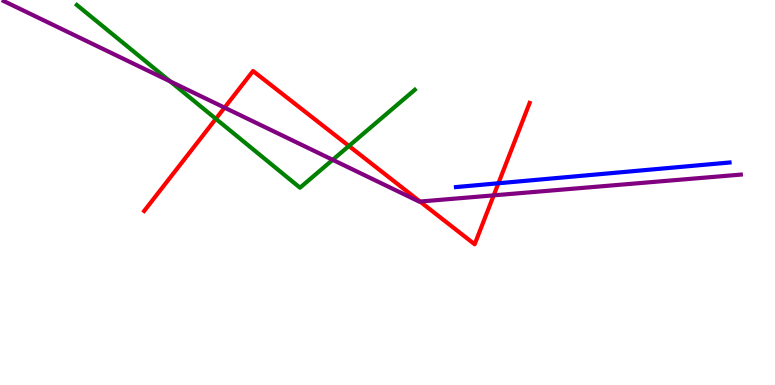[{'lines': ['blue', 'red'], 'intersections': [{'x': 6.43, 'y': 5.24}]}, {'lines': ['green', 'red'], 'intersections': [{'x': 2.79, 'y': 6.91}, {'x': 4.5, 'y': 6.21}]}, {'lines': ['purple', 'red'], 'intersections': [{'x': 2.9, 'y': 7.2}, {'x': 5.42, 'y': 4.77}, {'x': 6.37, 'y': 4.93}]}, {'lines': ['blue', 'green'], 'intersections': []}, {'lines': ['blue', 'purple'], 'intersections': []}, {'lines': ['green', 'purple'], 'intersections': [{'x': 2.19, 'y': 7.89}, {'x': 4.29, 'y': 5.85}]}]